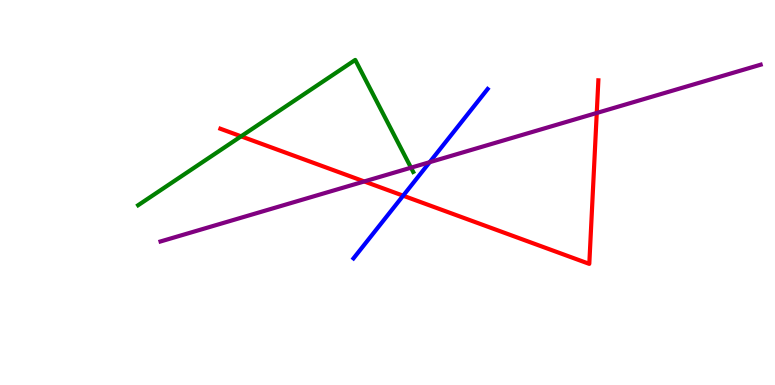[{'lines': ['blue', 'red'], 'intersections': [{'x': 5.2, 'y': 4.92}]}, {'lines': ['green', 'red'], 'intersections': [{'x': 3.11, 'y': 6.46}]}, {'lines': ['purple', 'red'], 'intersections': [{'x': 4.7, 'y': 5.29}, {'x': 7.7, 'y': 7.07}]}, {'lines': ['blue', 'green'], 'intersections': []}, {'lines': ['blue', 'purple'], 'intersections': [{'x': 5.54, 'y': 5.79}]}, {'lines': ['green', 'purple'], 'intersections': [{'x': 5.3, 'y': 5.64}]}]